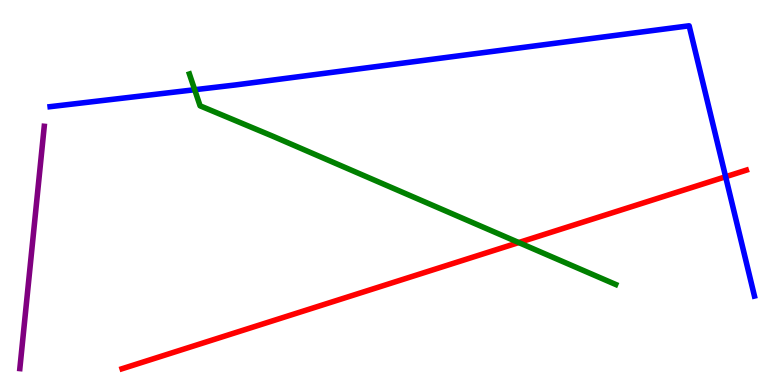[{'lines': ['blue', 'red'], 'intersections': [{'x': 9.36, 'y': 5.41}]}, {'lines': ['green', 'red'], 'intersections': [{'x': 6.69, 'y': 3.7}]}, {'lines': ['purple', 'red'], 'intersections': []}, {'lines': ['blue', 'green'], 'intersections': [{'x': 2.51, 'y': 7.67}]}, {'lines': ['blue', 'purple'], 'intersections': []}, {'lines': ['green', 'purple'], 'intersections': []}]